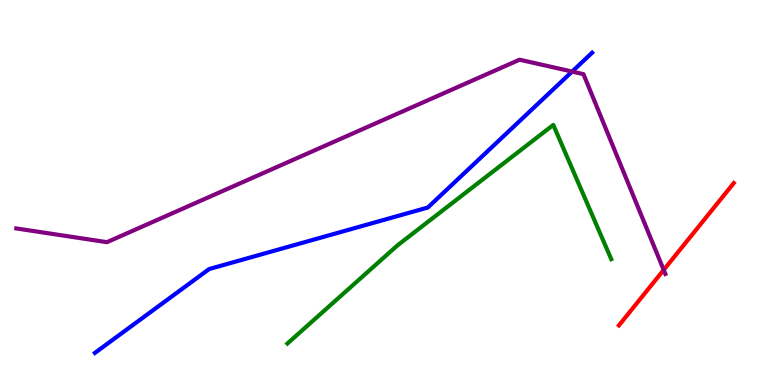[{'lines': ['blue', 'red'], 'intersections': []}, {'lines': ['green', 'red'], 'intersections': []}, {'lines': ['purple', 'red'], 'intersections': [{'x': 8.56, 'y': 2.99}]}, {'lines': ['blue', 'green'], 'intersections': []}, {'lines': ['blue', 'purple'], 'intersections': [{'x': 7.38, 'y': 8.14}]}, {'lines': ['green', 'purple'], 'intersections': []}]